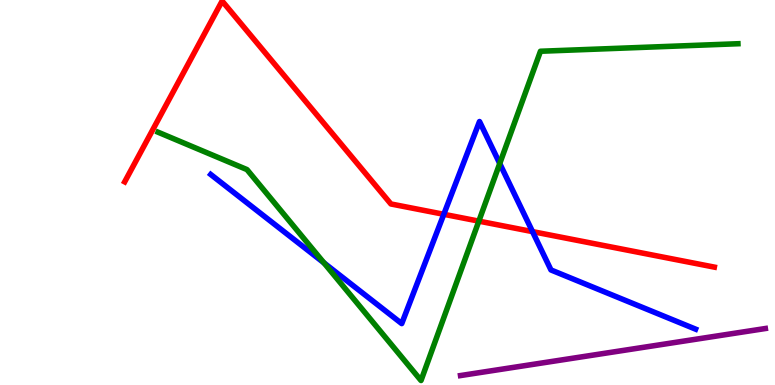[{'lines': ['blue', 'red'], 'intersections': [{'x': 5.73, 'y': 4.43}, {'x': 6.87, 'y': 3.98}]}, {'lines': ['green', 'red'], 'intersections': [{'x': 6.18, 'y': 4.26}]}, {'lines': ['purple', 'red'], 'intersections': []}, {'lines': ['blue', 'green'], 'intersections': [{'x': 4.18, 'y': 3.17}, {'x': 6.45, 'y': 5.75}]}, {'lines': ['blue', 'purple'], 'intersections': []}, {'lines': ['green', 'purple'], 'intersections': []}]